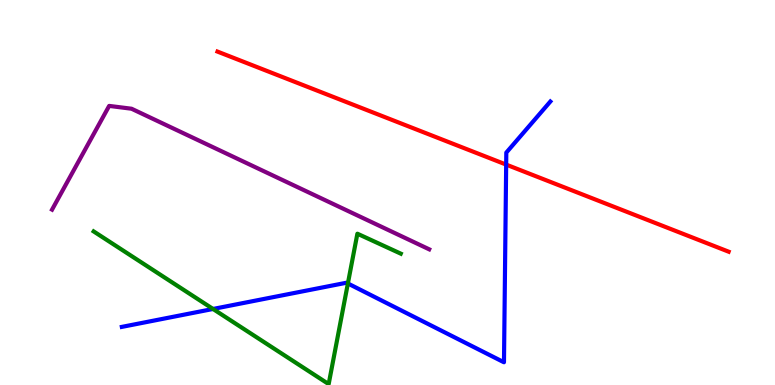[{'lines': ['blue', 'red'], 'intersections': [{'x': 6.53, 'y': 5.72}]}, {'lines': ['green', 'red'], 'intersections': []}, {'lines': ['purple', 'red'], 'intersections': []}, {'lines': ['blue', 'green'], 'intersections': [{'x': 2.75, 'y': 1.97}, {'x': 4.49, 'y': 2.64}]}, {'lines': ['blue', 'purple'], 'intersections': []}, {'lines': ['green', 'purple'], 'intersections': []}]